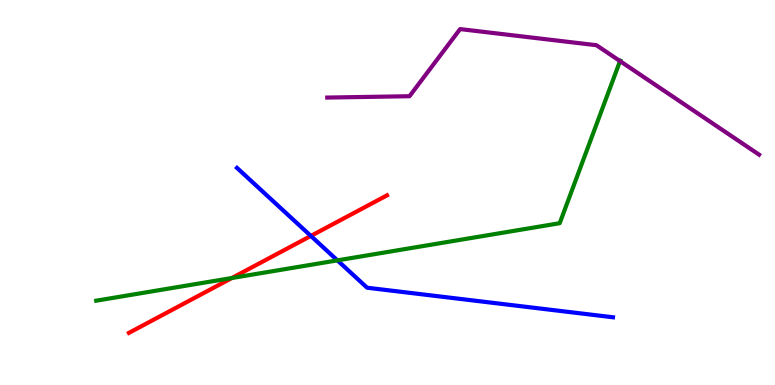[{'lines': ['blue', 'red'], 'intersections': [{'x': 4.01, 'y': 3.87}]}, {'lines': ['green', 'red'], 'intersections': [{'x': 2.99, 'y': 2.78}]}, {'lines': ['purple', 'red'], 'intersections': []}, {'lines': ['blue', 'green'], 'intersections': [{'x': 4.35, 'y': 3.24}]}, {'lines': ['blue', 'purple'], 'intersections': []}, {'lines': ['green', 'purple'], 'intersections': [{'x': 8.0, 'y': 8.41}]}]